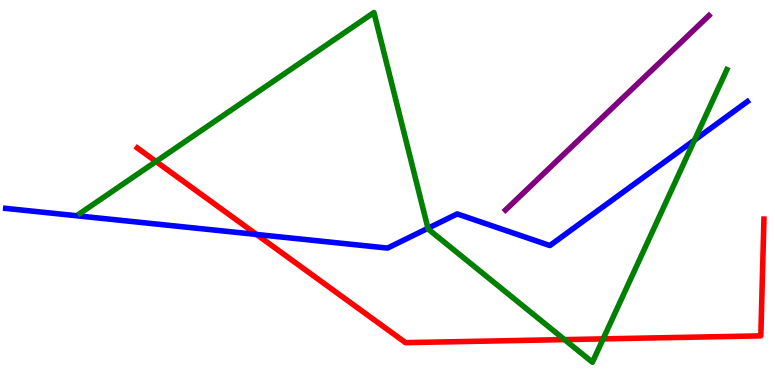[{'lines': ['blue', 'red'], 'intersections': [{'x': 3.31, 'y': 3.91}]}, {'lines': ['green', 'red'], 'intersections': [{'x': 2.01, 'y': 5.81}, {'x': 7.28, 'y': 1.18}, {'x': 7.78, 'y': 1.2}]}, {'lines': ['purple', 'red'], 'intersections': []}, {'lines': ['blue', 'green'], 'intersections': [{'x': 5.52, 'y': 4.07}, {'x': 8.96, 'y': 6.36}]}, {'lines': ['blue', 'purple'], 'intersections': []}, {'lines': ['green', 'purple'], 'intersections': []}]